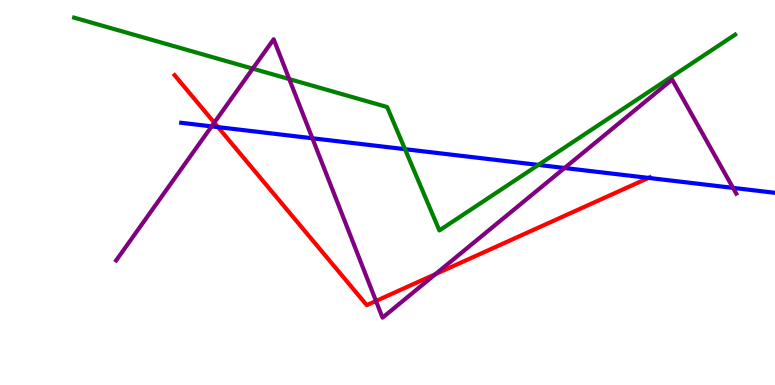[{'lines': ['blue', 'red'], 'intersections': [{'x': 2.81, 'y': 6.7}, {'x': 8.37, 'y': 5.38}]}, {'lines': ['green', 'red'], 'intersections': []}, {'lines': ['purple', 'red'], 'intersections': [{'x': 2.76, 'y': 6.81}, {'x': 4.85, 'y': 2.18}, {'x': 5.62, 'y': 2.88}]}, {'lines': ['blue', 'green'], 'intersections': [{'x': 5.23, 'y': 6.13}, {'x': 6.95, 'y': 5.72}]}, {'lines': ['blue', 'purple'], 'intersections': [{'x': 2.73, 'y': 6.72}, {'x': 4.03, 'y': 6.41}, {'x': 7.28, 'y': 5.64}, {'x': 9.46, 'y': 5.12}]}, {'lines': ['green', 'purple'], 'intersections': [{'x': 3.26, 'y': 8.22}, {'x': 3.73, 'y': 7.95}]}]